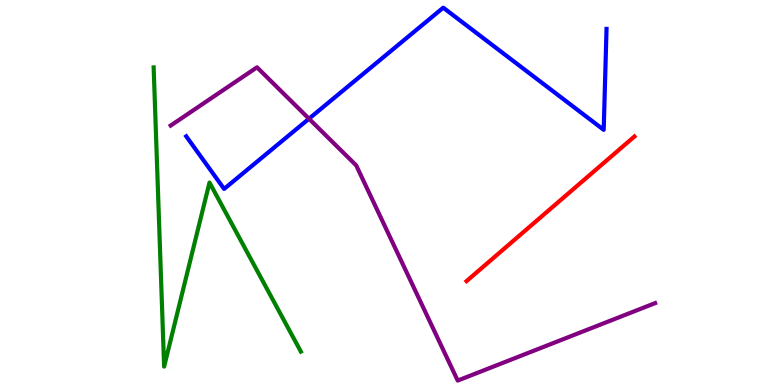[{'lines': ['blue', 'red'], 'intersections': []}, {'lines': ['green', 'red'], 'intersections': []}, {'lines': ['purple', 'red'], 'intersections': []}, {'lines': ['blue', 'green'], 'intersections': []}, {'lines': ['blue', 'purple'], 'intersections': [{'x': 3.99, 'y': 6.92}]}, {'lines': ['green', 'purple'], 'intersections': []}]